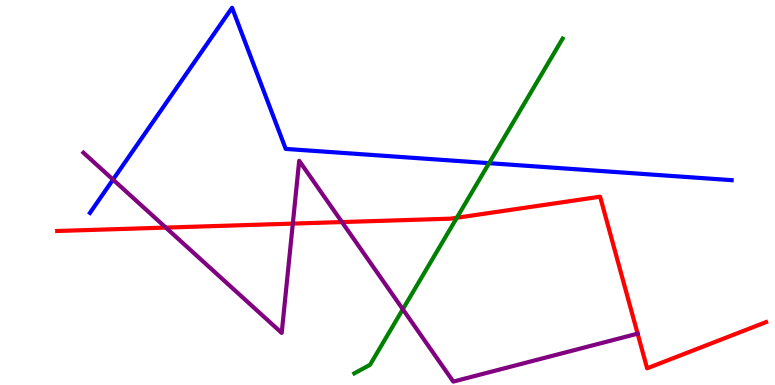[{'lines': ['blue', 'red'], 'intersections': []}, {'lines': ['green', 'red'], 'intersections': [{'x': 5.89, 'y': 4.34}]}, {'lines': ['purple', 'red'], 'intersections': [{'x': 2.14, 'y': 4.09}, {'x': 3.78, 'y': 4.19}, {'x': 4.41, 'y': 4.23}, {'x': 8.23, 'y': 1.33}]}, {'lines': ['blue', 'green'], 'intersections': [{'x': 6.31, 'y': 5.76}]}, {'lines': ['blue', 'purple'], 'intersections': [{'x': 1.46, 'y': 5.33}]}, {'lines': ['green', 'purple'], 'intersections': [{'x': 5.2, 'y': 1.97}]}]